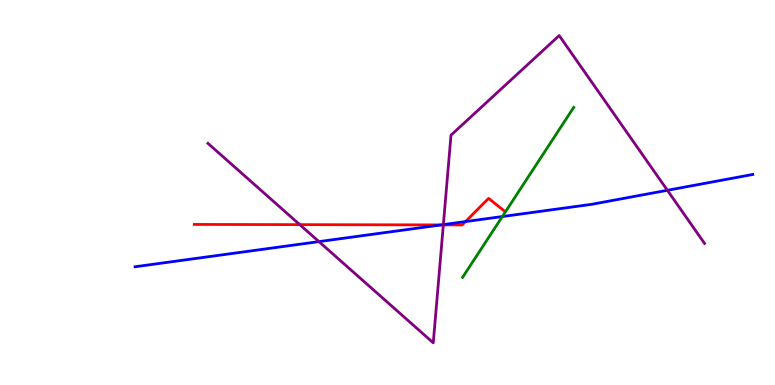[{'lines': ['blue', 'red'], 'intersections': [{'x': 5.69, 'y': 4.16}, {'x': 6.01, 'y': 4.24}]}, {'lines': ['green', 'red'], 'intersections': []}, {'lines': ['purple', 'red'], 'intersections': [{'x': 3.87, 'y': 4.17}, {'x': 5.72, 'y': 4.16}]}, {'lines': ['blue', 'green'], 'intersections': [{'x': 6.48, 'y': 4.38}]}, {'lines': ['blue', 'purple'], 'intersections': [{'x': 4.12, 'y': 3.72}, {'x': 5.72, 'y': 4.17}, {'x': 8.61, 'y': 5.06}]}, {'lines': ['green', 'purple'], 'intersections': []}]